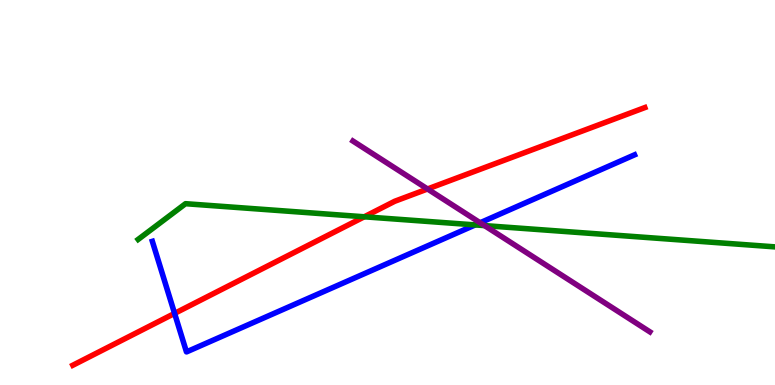[{'lines': ['blue', 'red'], 'intersections': [{'x': 2.25, 'y': 1.86}]}, {'lines': ['green', 'red'], 'intersections': [{'x': 4.7, 'y': 4.37}]}, {'lines': ['purple', 'red'], 'intersections': [{'x': 5.52, 'y': 5.09}]}, {'lines': ['blue', 'green'], 'intersections': [{'x': 6.13, 'y': 4.16}]}, {'lines': ['blue', 'purple'], 'intersections': [{'x': 6.2, 'y': 4.21}]}, {'lines': ['green', 'purple'], 'intersections': [{'x': 6.25, 'y': 4.14}]}]